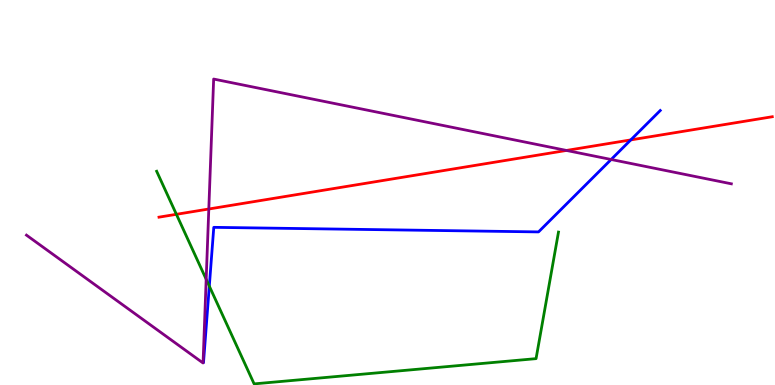[{'lines': ['blue', 'red'], 'intersections': [{'x': 8.14, 'y': 6.37}]}, {'lines': ['green', 'red'], 'intersections': [{'x': 2.28, 'y': 4.43}]}, {'lines': ['purple', 'red'], 'intersections': [{'x': 2.69, 'y': 4.57}, {'x': 7.31, 'y': 6.09}]}, {'lines': ['blue', 'green'], 'intersections': [{'x': 2.7, 'y': 2.57}]}, {'lines': ['blue', 'purple'], 'intersections': [{'x': 7.89, 'y': 5.86}]}, {'lines': ['green', 'purple'], 'intersections': [{'x': 2.66, 'y': 2.75}]}]